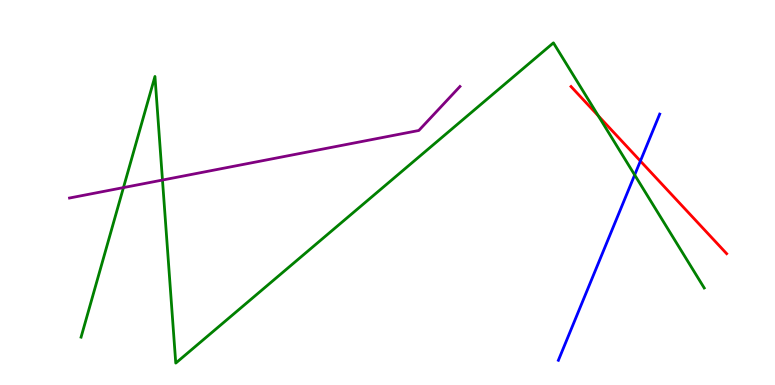[{'lines': ['blue', 'red'], 'intersections': [{'x': 8.26, 'y': 5.82}]}, {'lines': ['green', 'red'], 'intersections': [{'x': 7.72, 'y': 6.99}]}, {'lines': ['purple', 'red'], 'intersections': []}, {'lines': ['blue', 'green'], 'intersections': [{'x': 8.19, 'y': 5.46}]}, {'lines': ['blue', 'purple'], 'intersections': []}, {'lines': ['green', 'purple'], 'intersections': [{'x': 1.59, 'y': 5.13}, {'x': 2.1, 'y': 5.32}]}]